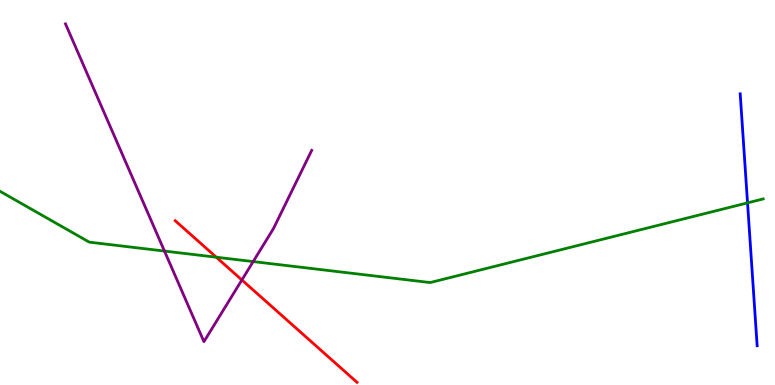[{'lines': ['blue', 'red'], 'intersections': []}, {'lines': ['green', 'red'], 'intersections': [{'x': 2.79, 'y': 3.32}]}, {'lines': ['purple', 'red'], 'intersections': [{'x': 3.12, 'y': 2.73}]}, {'lines': ['blue', 'green'], 'intersections': [{'x': 9.65, 'y': 4.73}]}, {'lines': ['blue', 'purple'], 'intersections': []}, {'lines': ['green', 'purple'], 'intersections': [{'x': 2.12, 'y': 3.48}, {'x': 3.27, 'y': 3.21}]}]